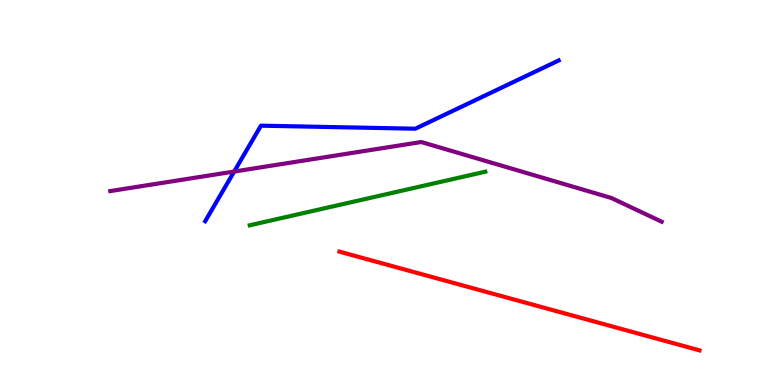[{'lines': ['blue', 'red'], 'intersections': []}, {'lines': ['green', 'red'], 'intersections': []}, {'lines': ['purple', 'red'], 'intersections': []}, {'lines': ['blue', 'green'], 'intersections': []}, {'lines': ['blue', 'purple'], 'intersections': [{'x': 3.02, 'y': 5.54}]}, {'lines': ['green', 'purple'], 'intersections': []}]